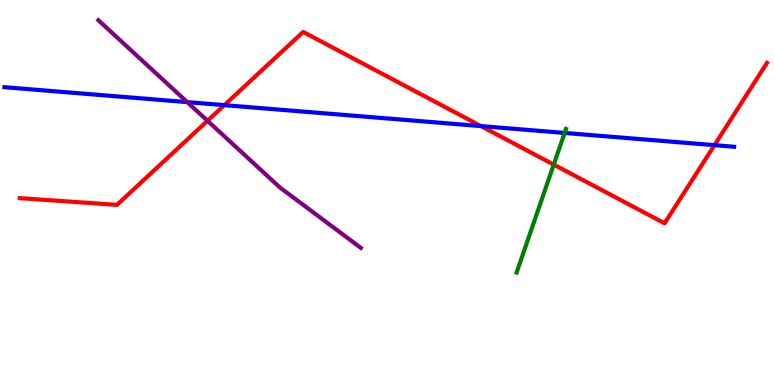[{'lines': ['blue', 'red'], 'intersections': [{'x': 2.9, 'y': 7.27}, {'x': 6.21, 'y': 6.72}, {'x': 9.22, 'y': 6.23}]}, {'lines': ['green', 'red'], 'intersections': [{'x': 7.15, 'y': 5.72}]}, {'lines': ['purple', 'red'], 'intersections': [{'x': 2.68, 'y': 6.86}]}, {'lines': ['blue', 'green'], 'intersections': [{'x': 7.29, 'y': 6.55}]}, {'lines': ['blue', 'purple'], 'intersections': [{'x': 2.42, 'y': 7.35}]}, {'lines': ['green', 'purple'], 'intersections': []}]